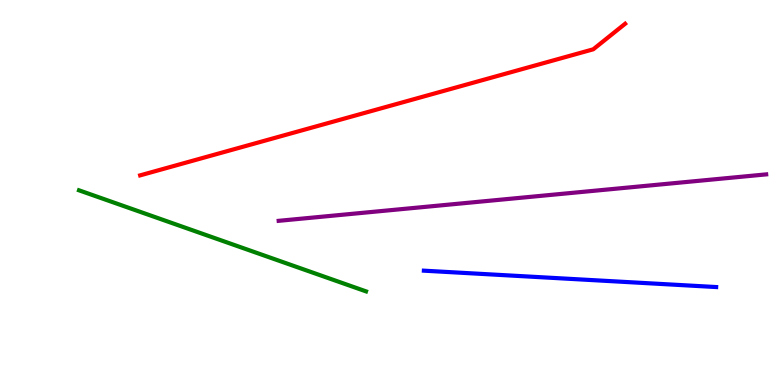[{'lines': ['blue', 'red'], 'intersections': []}, {'lines': ['green', 'red'], 'intersections': []}, {'lines': ['purple', 'red'], 'intersections': []}, {'lines': ['blue', 'green'], 'intersections': []}, {'lines': ['blue', 'purple'], 'intersections': []}, {'lines': ['green', 'purple'], 'intersections': []}]